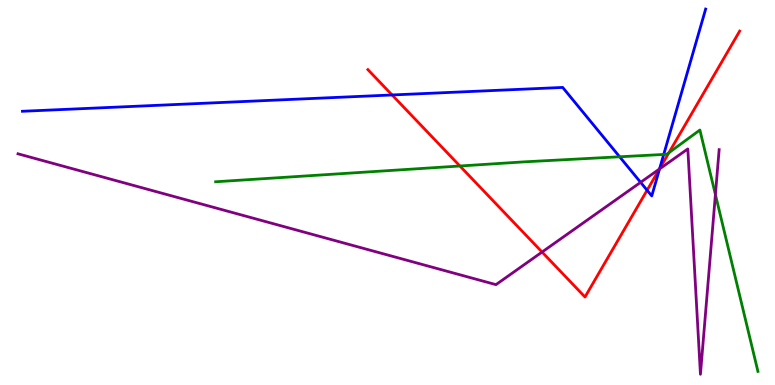[{'lines': ['blue', 'red'], 'intersections': [{'x': 5.06, 'y': 7.53}, {'x': 8.35, 'y': 5.06}, {'x': 8.51, 'y': 5.62}]}, {'lines': ['green', 'red'], 'intersections': [{'x': 5.93, 'y': 5.69}, {'x': 8.63, 'y': 6.03}]}, {'lines': ['purple', 'red'], 'intersections': [{'x': 6.99, 'y': 3.45}, {'x': 8.51, 'y': 5.61}]}, {'lines': ['blue', 'green'], 'intersections': [{'x': 8.0, 'y': 5.93}, {'x': 8.56, 'y': 5.99}]}, {'lines': ['blue', 'purple'], 'intersections': [{'x': 8.27, 'y': 5.26}, {'x': 8.51, 'y': 5.61}]}, {'lines': ['green', 'purple'], 'intersections': [{'x': 9.23, 'y': 4.95}]}]